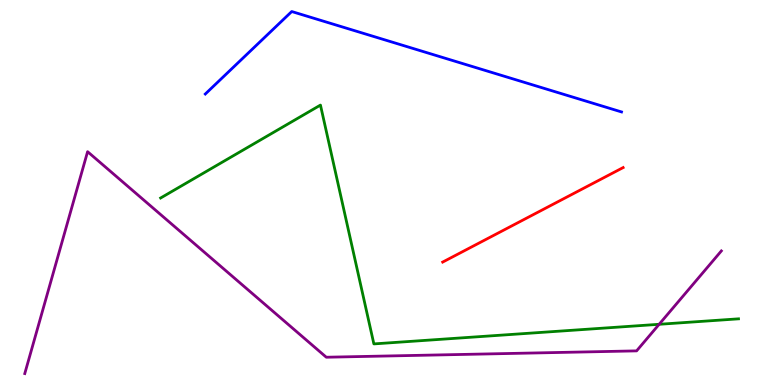[{'lines': ['blue', 'red'], 'intersections': []}, {'lines': ['green', 'red'], 'intersections': []}, {'lines': ['purple', 'red'], 'intersections': []}, {'lines': ['blue', 'green'], 'intersections': []}, {'lines': ['blue', 'purple'], 'intersections': []}, {'lines': ['green', 'purple'], 'intersections': [{'x': 8.51, 'y': 1.58}]}]